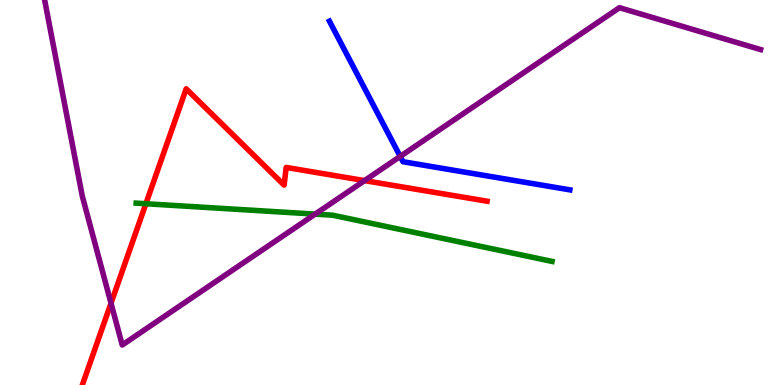[{'lines': ['blue', 'red'], 'intersections': []}, {'lines': ['green', 'red'], 'intersections': [{'x': 1.88, 'y': 4.71}]}, {'lines': ['purple', 'red'], 'intersections': [{'x': 1.43, 'y': 2.12}, {'x': 4.7, 'y': 5.31}]}, {'lines': ['blue', 'green'], 'intersections': []}, {'lines': ['blue', 'purple'], 'intersections': [{'x': 5.16, 'y': 5.94}]}, {'lines': ['green', 'purple'], 'intersections': [{'x': 4.07, 'y': 4.44}]}]